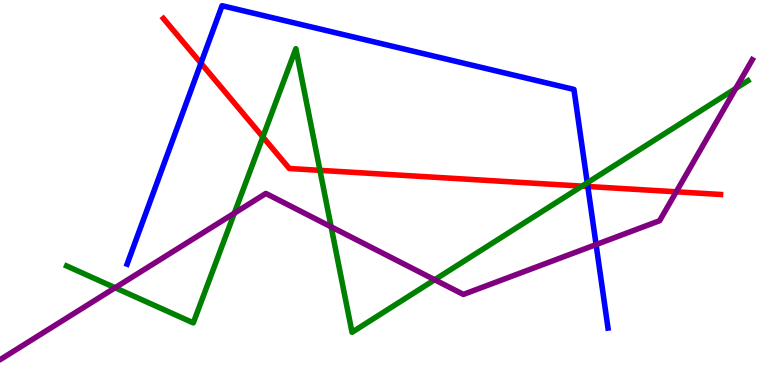[{'lines': ['blue', 'red'], 'intersections': [{'x': 2.59, 'y': 8.36}, {'x': 7.58, 'y': 5.16}]}, {'lines': ['green', 'red'], 'intersections': [{'x': 3.39, 'y': 6.44}, {'x': 4.13, 'y': 5.58}, {'x': 7.51, 'y': 5.17}]}, {'lines': ['purple', 'red'], 'intersections': [{'x': 8.73, 'y': 5.02}]}, {'lines': ['blue', 'green'], 'intersections': [{'x': 7.58, 'y': 5.25}]}, {'lines': ['blue', 'purple'], 'intersections': [{'x': 7.69, 'y': 3.65}]}, {'lines': ['green', 'purple'], 'intersections': [{'x': 1.49, 'y': 2.53}, {'x': 3.02, 'y': 4.46}, {'x': 4.27, 'y': 4.11}, {'x': 5.61, 'y': 2.73}, {'x': 9.49, 'y': 7.7}]}]